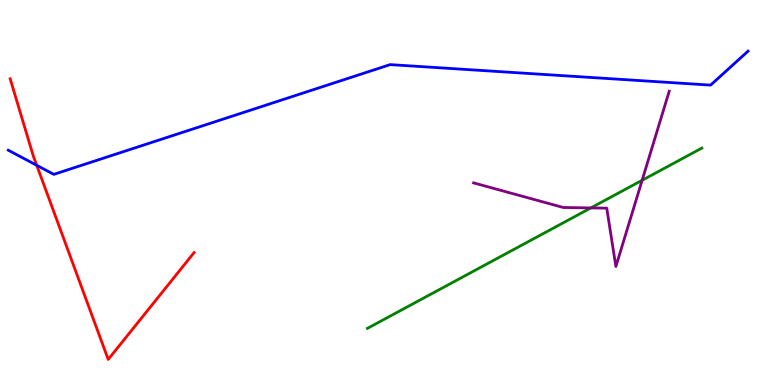[{'lines': ['blue', 'red'], 'intersections': [{'x': 0.474, 'y': 5.71}]}, {'lines': ['green', 'red'], 'intersections': []}, {'lines': ['purple', 'red'], 'intersections': []}, {'lines': ['blue', 'green'], 'intersections': []}, {'lines': ['blue', 'purple'], 'intersections': []}, {'lines': ['green', 'purple'], 'intersections': [{'x': 7.62, 'y': 4.6}, {'x': 8.29, 'y': 5.32}]}]